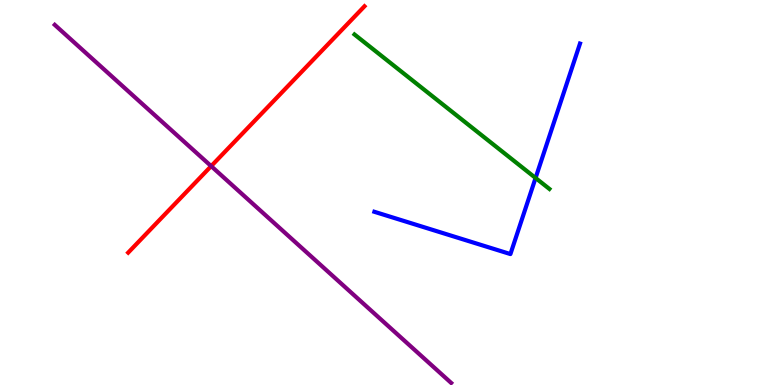[{'lines': ['blue', 'red'], 'intersections': []}, {'lines': ['green', 'red'], 'intersections': []}, {'lines': ['purple', 'red'], 'intersections': [{'x': 2.72, 'y': 5.68}]}, {'lines': ['blue', 'green'], 'intersections': [{'x': 6.91, 'y': 5.38}]}, {'lines': ['blue', 'purple'], 'intersections': []}, {'lines': ['green', 'purple'], 'intersections': []}]